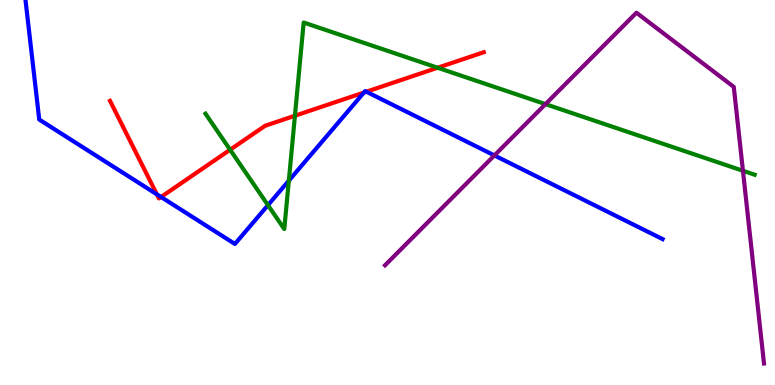[{'lines': ['blue', 'red'], 'intersections': [{'x': 2.02, 'y': 4.95}, {'x': 2.08, 'y': 4.88}, {'x': 4.7, 'y': 7.6}, {'x': 4.73, 'y': 7.62}]}, {'lines': ['green', 'red'], 'intersections': [{'x': 2.97, 'y': 6.11}, {'x': 3.81, 'y': 6.99}, {'x': 5.65, 'y': 8.24}]}, {'lines': ['purple', 'red'], 'intersections': []}, {'lines': ['blue', 'green'], 'intersections': [{'x': 3.46, 'y': 4.67}, {'x': 3.73, 'y': 5.31}]}, {'lines': ['blue', 'purple'], 'intersections': [{'x': 6.38, 'y': 5.96}]}, {'lines': ['green', 'purple'], 'intersections': [{'x': 7.04, 'y': 7.3}, {'x': 9.59, 'y': 5.56}]}]